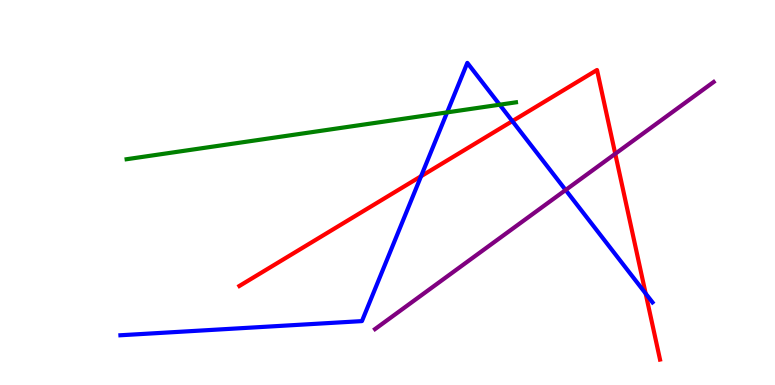[{'lines': ['blue', 'red'], 'intersections': [{'x': 5.43, 'y': 5.42}, {'x': 6.61, 'y': 6.85}, {'x': 8.33, 'y': 2.38}]}, {'lines': ['green', 'red'], 'intersections': []}, {'lines': ['purple', 'red'], 'intersections': [{'x': 7.94, 'y': 6.01}]}, {'lines': ['blue', 'green'], 'intersections': [{'x': 5.77, 'y': 7.08}, {'x': 6.45, 'y': 7.28}]}, {'lines': ['blue', 'purple'], 'intersections': [{'x': 7.3, 'y': 5.06}]}, {'lines': ['green', 'purple'], 'intersections': []}]